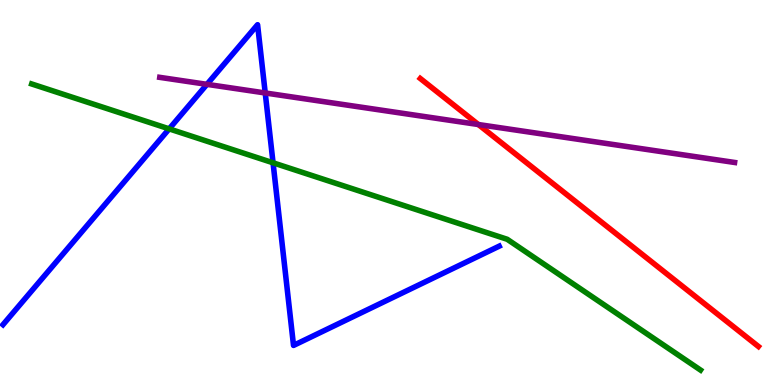[{'lines': ['blue', 'red'], 'intersections': []}, {'lines': ['green', 'red'], 'intersections': []}, {'lines': ['purple', 'red'], 'intersections': [{'x': 6.17, 'y': 6.77}]}, {'lines': ['blue', 'green'], 'intersections': [{'x': 2.18, 'y': 6.65}, {'x': 3.52, 'y': 5.77}]}, {'lines': ['blue', 'purple'], 'intersections': [{'x': 2.67, 'y': 7.81}, {'x': 3.42, 'y': 7.59}]}, {'lines': ['green', 'purple'], 'intersections': []}]